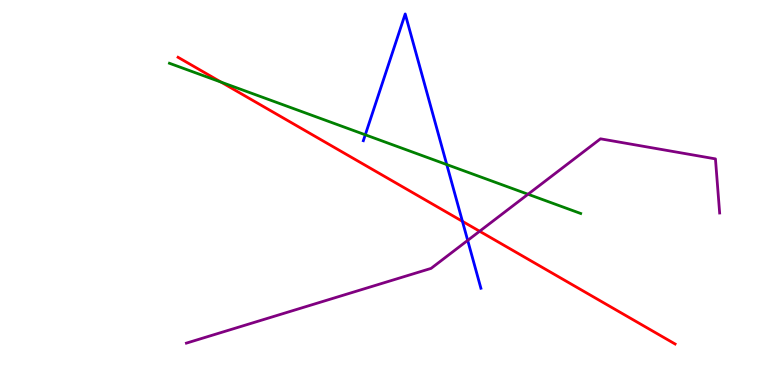[{'lines': ['blue', 'red'], 'intersections': [{'x': 5.97, 'y': 4.25}]}, {'lines': ['green', 'red'], 'intersections': [{'x': 2.85, 'y': 7.87}]}, {'lines': ['purple', 'red'], 'intersections': [{'x': 6.19, 'y': 3.99}]}, {'lines': ['blue', 'green'], 'intersections': [{'x': 4.71, 'y': 6.5}, {'x': 5.76, 'y': 5.73}]}, {'lines': ['blue', 'purple'], 'intersections': [{'x': 6.03, 'y': 3.76}]}, {'lines': ['green', 'purple'], 'intersections': [{'x': 6.81, 'y': 4.95}]}]